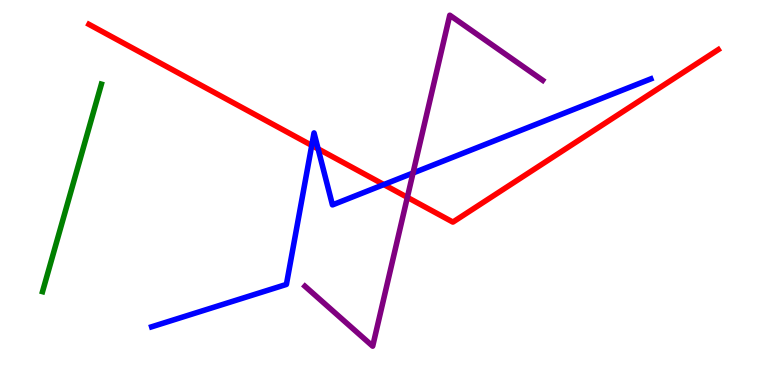[{'lines': ['blue', 'red'], 'intersections': [{'x': 4.02, 'y': 6.22}, {'x': 4.1, 'y': 6.13}, {'x': 4.95, 'y': 5.21}]}, {'lines': ['green', 'red'], 'intersections': []}, {'lines': ['purple', 'red'], 'intersections': [{'x': 5.26, 'y': 4.87}]}, {'lines': ['blue', 'green'], 'intersections': []}, {'lines': ['blue', 'purple'], 'intersections': [{'x': 5.33, 'y': 5.51}]}, {'lines': ['green', 'purple'], 'intersections': []}]